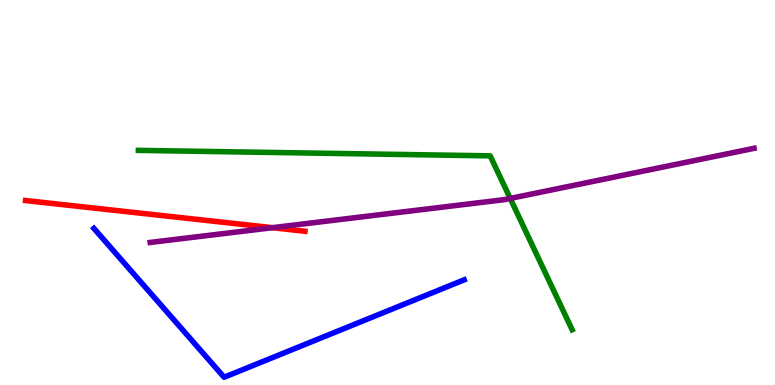[{'lines': ['blue', 'red'], 'intersections': []}, {'lines': ['green', 'red'], 'intersections': []}, {'lines': ['purple', 'red'], 'intersections': [{'x': 3.51, 'y': 4.09}]}, {'lines': ['blue', 'green'], 'intersections': []}, {'lines': ['blue', 'purple'], 'intersections': []}, {'lines': ['green', 'purple'], 'intersections': [{'x': 6.58, 'y': 4.85}]}]